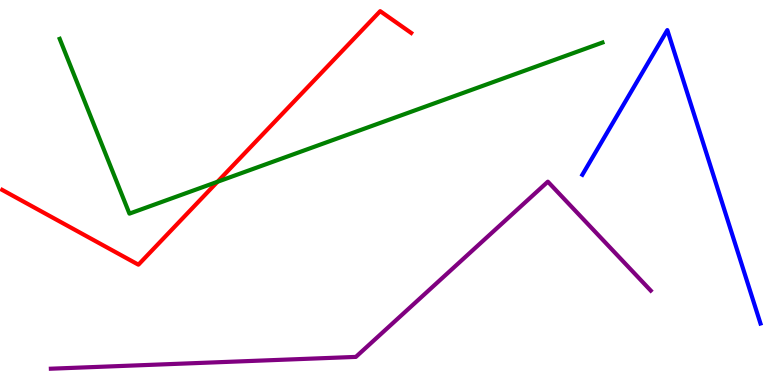[{'lines': ['blue', 'red'], 'intersections': []}, {'lines': ['green', 'red'], 'intersections': [{'x': 2.81, 'y': 5.28}]}, {'lines': ['purple', 'red'], 'intersections': []}, {'lines': ['blue', 'green'], 'intersections': []}, {'lines': ['blue', 'purple'], 'intersections': []}, {'lines': ['green', 'purple'], 'intersections': []}]